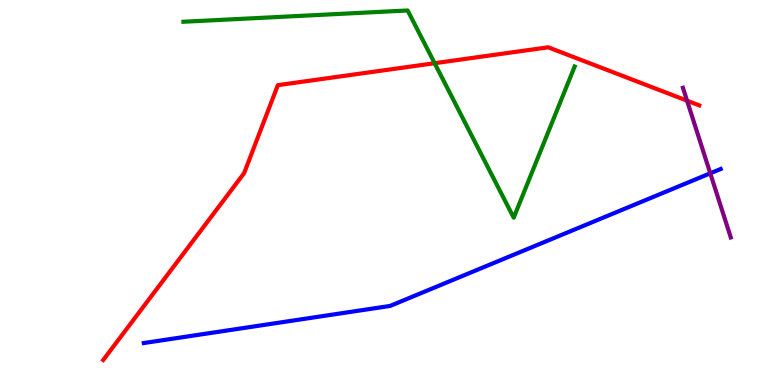[{'lines': ['blue', 'red'], 'intersections': []}, {'lines': ['green', 'red'], 'intersections': [{'x': 5.61, 'y': 8.36}]}, {'lines': ['purple', 'red'], 'intersections': [{'x': 8.87, 'y': 7.38}]}, {'lines': ['blue', 'green'], 'intersections': []}, {'lines': ['blue', 'purple'], 'intersections': [{'x': 9.16, 'y': 5.5}]}, {'lines': ['green', 'purple'], 'intersections': []}]